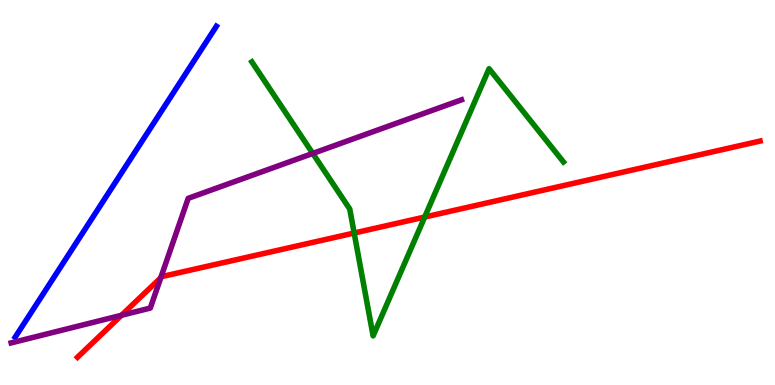[{'lines': ['blue', 'red'], 'intersections': []}, {'lines': ['green', 'red'], 'intersections': [{'x': 4.57, 'y': 3.95}, {'x': 5.48, 'y': 4.36}]}, {'lines': ['purple', 'red'], 'intersections': [{'x': 1.57, 'y': 1.81}, {'x': 2.07, 'y': 2.78}]}, {'lines': ['blue', 'green'], 'intersections': []}, {'lines': ['blue', 'purple'], 'intersections': []}, {'lines': ['green', 'purple'], 'intersections': [{'x': 4.04, 'y': 6.01}]}]